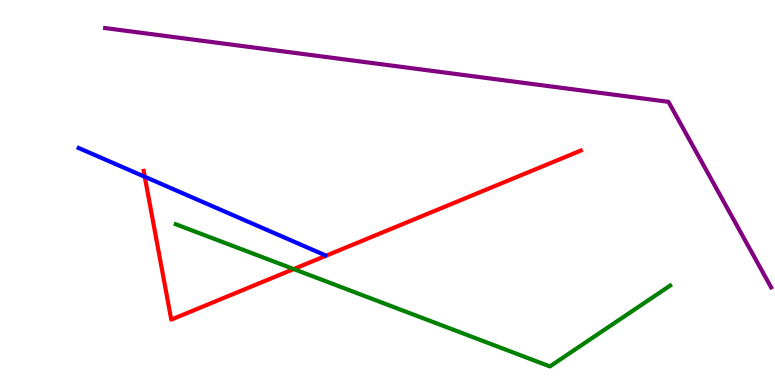[{'lines': ['blue', 'red'], 'intersections': [{'x': 1.87, 'y': 5.41}]}, {'lines': ['green', 'red'], 'intersections': [{'x': 3.79, 'y': 3.01}]}, {'lines': ['purple', 'red'], 'intersections': []}, {'lines': ['blue', 'green'], 'intersections': []}, {'lines': ['blue', 'purple'], 'intersections': []}, {'lines': ['green', 'purple'], 'intersections': []}]